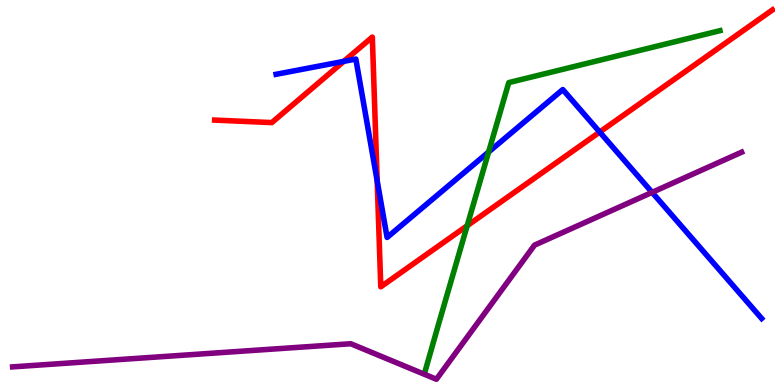[{'lines': ['blue', 'red'], 'intersections': [{'x': 4.44, 'y': 8.41}, {'x': 4.87, 'y': 5.3}, {'x': 7.74, 'y': 6.57}]}, {'lines': ['green', 'red'], 'intersections': [{'x': 6.03, 'y': 4.14}]}, {'lines': ['purple', 'red'], 'intersections': []}, {'lines': ['blue', 'green'], 'intersections': [{'x': 6.3, 'y': 6.05}]}, {'lines': ['blue', 'purple'], 'intersections': [{'x': 8.41, 'y': 5.0}]}, {'lines': ['green', 'purple'], 'intersections': []}]